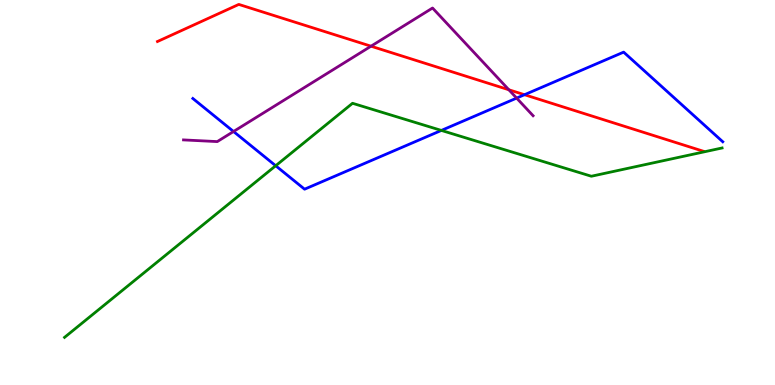[{'lines': ['blue', 'red'], 'intersections': [{'x': 6.77, 'y': 7.54}]}, {'lines': ['green', 'red'], 'intersections': []}, {'lines': ['purple', 'red'], 'intersections': [{'x': 4.79, 'y': 8.8}, {'x': 6.57, 'y': 7.67}]}, {'lines': ['blue', 'green'], 'intersections': [{'x': 3.56, 'y': 5.7}, {'x': 5.7, 'y': 6.61}]}, {'lines': ['blue', 'purple'], 'intersections': [{'x': 3.01, 'y': 6.58}, {'x': 6.67, 'y': 7.45}]}, {'lines': ['green', 'purple'], 'intersections': []}]